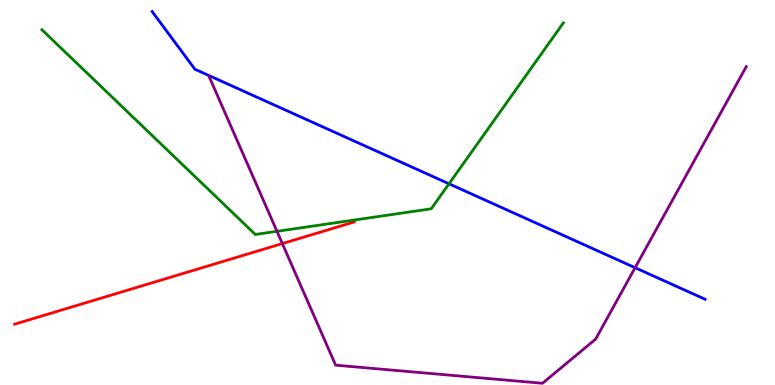[{'lines': ['blue', 'red'], 'intersections': []}, {'lines': ['green', 'red'], 'intersections': []}, {'lines': ['purple', 'red'], 'intersections': [{'x': 3.64, 'y': 3.67}]}, {'lines': ['blue', 'green'], 'intersections': [{'x': 5.79, 'y': 5.23}]}, {'lines': ['blue', 'purple'], 'intersections': [{'x': 8.19, 'y': 3.05}]}, {'lines': ['green', 'purple'], 'intersections': [{'x': 3.57, 'y': 3.99}]}]